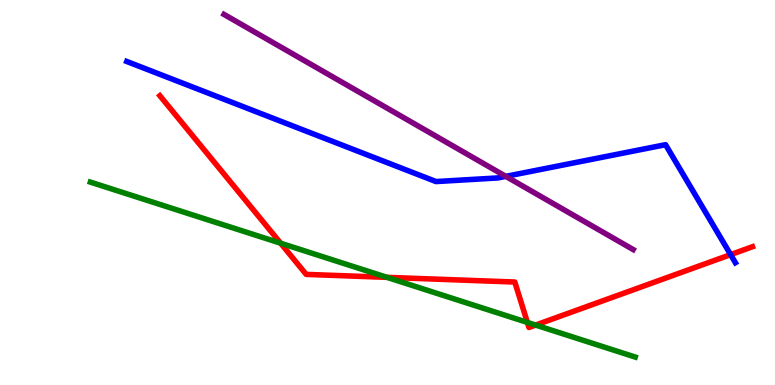[{'lines': ['blue', 'red'], 'intersections': [{'x': 9.43, 'y': 3.39}]}, {'lines': ['green', 'red'], 'intersections': [{'x': 3.62, 'y': 3.68}, {'x': 4.99, 'y': 2.8}, {'x': 6.8, 'y': 1.63}, {'x': 6.91, 'y': 1.56}]}, {'lines': ['purple', 'red'], 'intersections': []}, {'lines': ['blue', 'green'], 'intersections': []}, {'lines': ['blue', 'purple'], 'intersections': [{'x': 6.53, 'y': 5.42}]}, {'lines': ['green', 'purple'], 'intersections': []}]